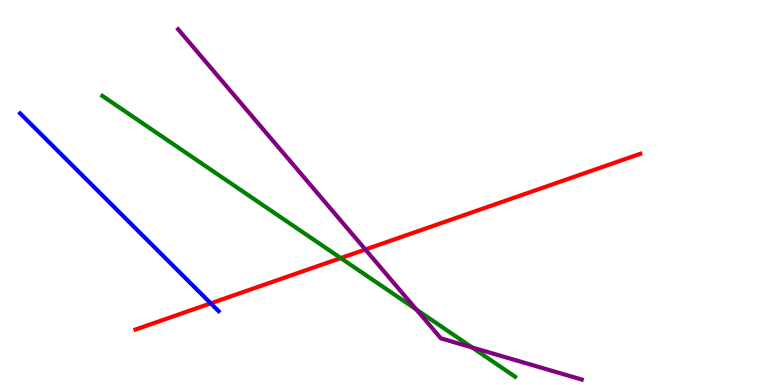[{'lines': ['blue', 'red'], 'intersections': [{'x': 2.72, 'y': 2.12}]}, {'lines': ['green', 'red'], 'intersections': [{'x': 4.4, 'y': 3.3}]}, {'lines': ['purple', 'red'], 'intersections': [{'x': 4.71, 'y': 3.52}]}, {'lines': ['blue', 'green'], 'intersections': []}, {'lines': ['blue', 'purple'], 'intersections': []}, {'lines': ['green', 'purple'], 'intersections': [{'x': 5.37, 'y': 1.96}, {'x': 6.09, 'y': 0.974}]}]